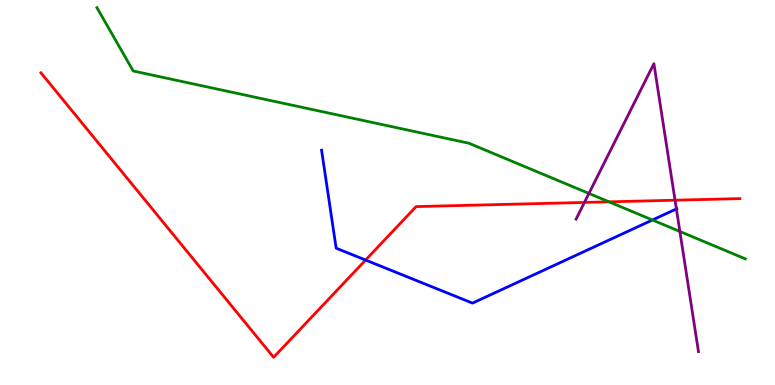[{'lines': ['blue', 'red'], 'intersections': [{'x': 4.72, 'y': 3.25}]}, {'lines': ['green', 'red'], 'intersections': [{'x': 7.86, 'y': 4.76}]}, {'lines': ['purple', 'red'], 'intersections': [{'x': 7.54, 'y': 4.74}, {'x': 8.71, 'y': 4.8}]}, {'lines': ['blue', 'green'], 'intersections': [{'x': 8.42, 'y': 4.29}]}, {'lines': ['blue', 'purple'], 'intersections': [{'x': 8.73, 'y': 4.57}]}, {'lines': ['green', 'purple'], 'intersections': [{'x': 7.6, 'y': 4.98}, {'x': 8.77, 'y': 3.99}]}]